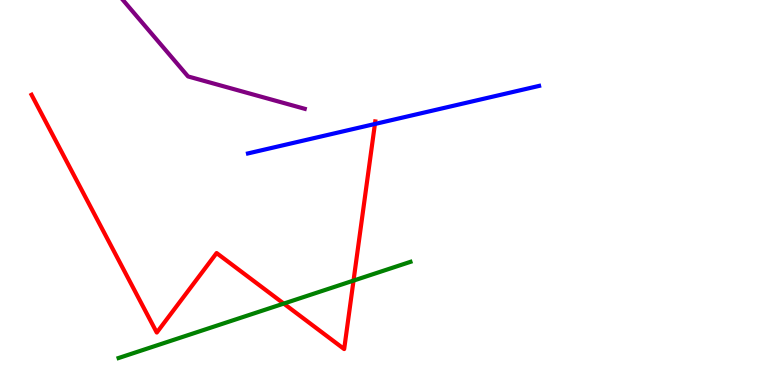[{'lines': ['blue', 'red'], 'intersections': [{'x': 4.84, 'y': 6.78}]}, {'lines': ['green', 'red'], 'intersections': [{'x': 3.66, 'y': 2.11}, {'x': 4.56, 'y': 2.71}]}, {'lines': ['purple', 'red'], 'intersections': []}, {'lines': ['blue', 'green'], 'intersections': []}, {'lines': ['blue', 'purple'], 'intersections': []}, {'lines': ['green', 'purple'], 'intersections': []}]